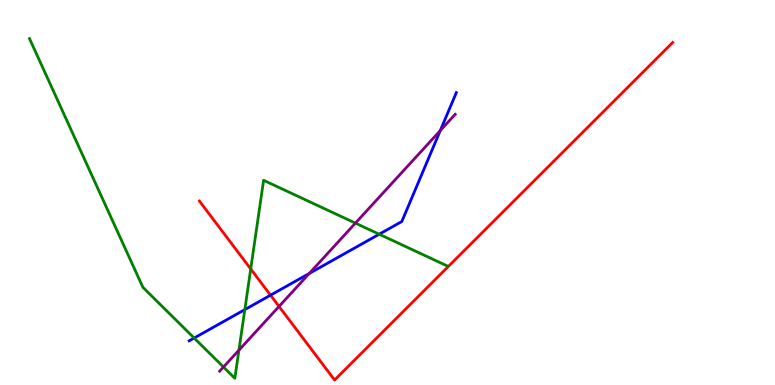[{'lines': ['blue', 'red'], 'intersections': [{'x': 3.49, 'y': 2.33}]}, {'lines': ['green', 'red'], 'intersections': [{'x': 3.24, 'y': 3.01}]}, {'lines': ['purple', 'red'], 'intersections': [{'x': 3.6, 'y': 2.04}]}, {'lines': ['blue', 'green'], 'intersections': [{'x': 2.51, 'y': 1.22}, {'x': 3.16, 'y': 1.96}, {'x': 4.89, 'y': 3.92}]}, {'lines': ['blue', 'purple'], 'intersections': [{'x': 3.99, 'y': 2.9}, {'x': 5.68, 'y': 6.61}]}, {'lines': ['green', 'purple'], 'intersections': [{'x': 2.88, 'y': 0.467}, {'x': 3.08, 'y': 0.905}, {'x': 4.59, 'y': 4.2}]}]